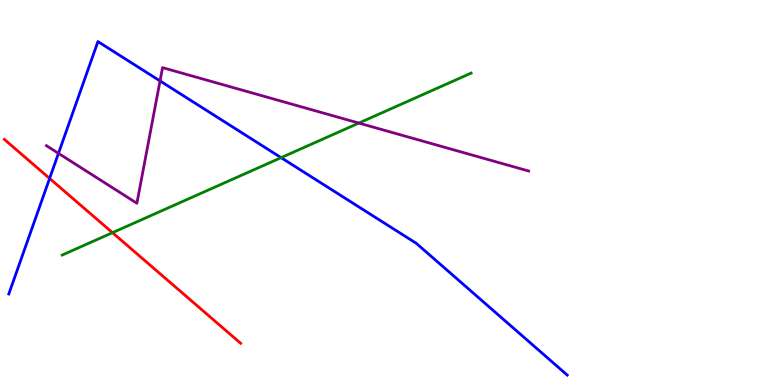[{'lines': ['blue', 'red'], 'intersections': [{'x': 0.64, 'y': 5.37}]}, {'lines': ['green', 'red'], 'intersections': [{'x': 1.45, 'y': 3.96}]}, {'lines': ['purple', 'red'], 'intersections': []}, {'lines': ['blue', 'green'], 'intersections': [{'x': 3.63, 'y': 5.91}]}, {'lines': ['blue', 'purple'], 'intersections': [{'x': 0.754, 'y': 6.02}, {'x': 2.06, 'y': 7.9}]}, {'lines': ['green', 'purple'], 'intersections': [{'x': 4.63, 'y': 6.8}]}]